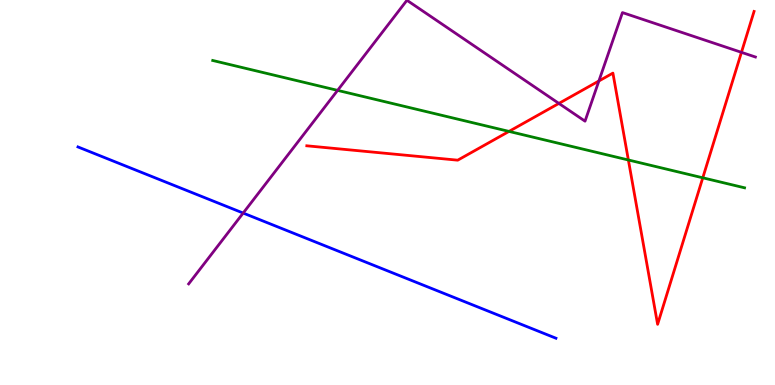[{'lines': ['blue', 'red'], 'intersections': []}, {'lines': ['green', 'red'], 'intersections': [{'x': 6.57, 'y': 6.59}, {'x': 8.11, 'y': 5.84}, {'x': 9.07, 'y': 5.38}]}, {'lines': ['purple', 'red'], 'intersections': [{'x': 7.21, 'y': 7.31}, {'x': 7.73, 'y': 7.9}, {'x': 9.57, 'y': 8.64}]}, {'lines': ['blue', 'green'], 'intersections': []}, {'lines': ['blue', 'purple'], 'intersections': [{'x': 3.14, 'y': 4.47}]}, {'lines': ['green', 'purple'], 'intersections': [{'x': 4.36, 'y': 7.65}]}]